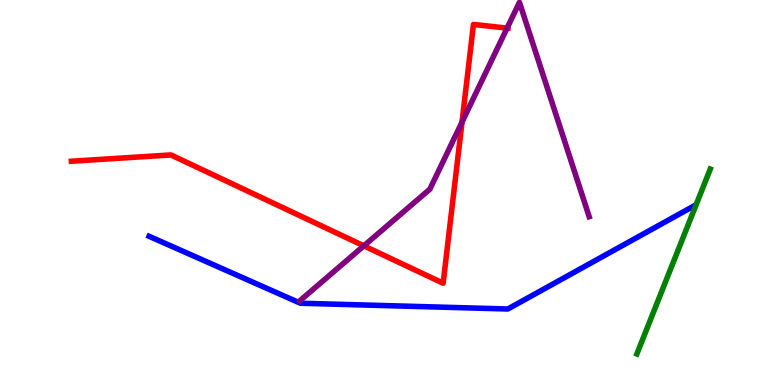[{'lines': ['blue', 'red'], 'intersections': []}, {'lines': ['green', 'red'], 'intersections': []}, {'lines': ['purple', 'red'], 'intersections': [{'x': 4.69, 'y': 3.61}, {'x': 5.96, 'y': 6.83}, {'x': 6.54, 'y': 9.27}]}, {'lines': ['blue', 'green'], 'intersections': []}, {'lines': ['blue', 'purple'], 'intersections': []}, {'lines': ['green', 'purple'], 'intersections': []}]